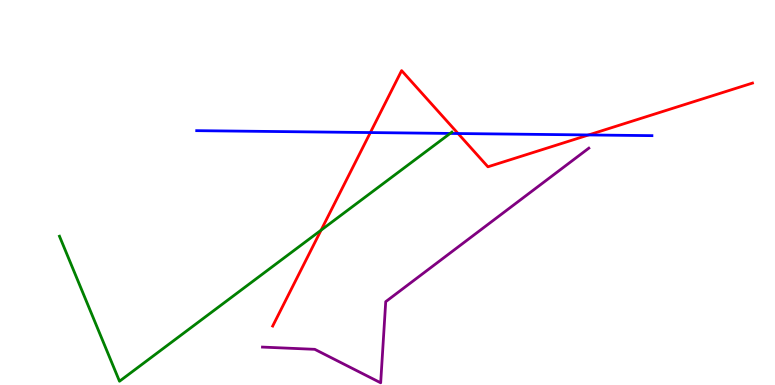[{'lines': ['blue', 'red'], 'intersections': [{'x': 4.78, 'y': 6.56}, {'x': 5.91, 'y': 6.53}, {'x': 7.59, 'y': 6.49}]}, {'lines': ['green', 'red'], 'intersections': [{'x': 4.14, 'y': 4.02}]}, {'lines': ['purple', 'red'], 'intersections': []}, {'lines': ['blue', 'green'], 'intersections': [{'x': 5.81, 'y': 6.53}]}, {'lines': ['blue', 'purple'], 'intersections': []}, {'lines': ['green', 'purple'], 'intersections': []}]